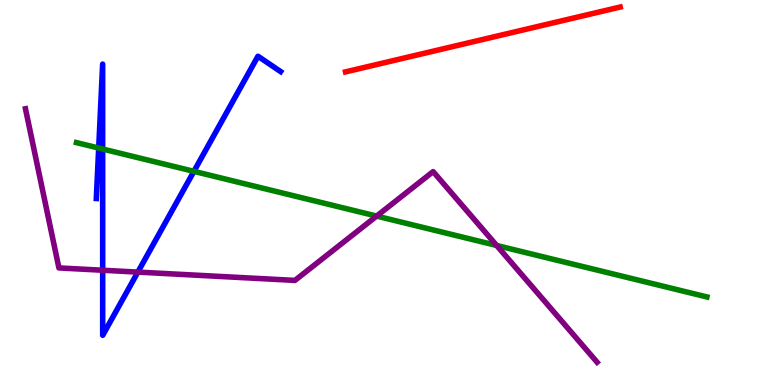[{'lines': ['blue', 'red'], 'intersections': []}, {'lines': ['green', 'red'], 'intersections': []}, {'lines': ['purple', 'red'], 'intersections': []}, {'lines': ['blue', 'green'], 'intersections': [{'x': 1.27, 'y': 6.15}, {'x': 1.32, 'y': 6.13}, {'x': 2.5, 'y': 5.55}]}, {'lines': ['blue', 'purple'], 'intersections': [{'x': 1.32, 'y': 2.98}, {'x': 1.78, 'y': 2.93}]}, {'lines': ['green', 'purple'], 'intersections': [{'x': 4.86, 'y': 4.39}, {'x': 6.41, 'y': 3.62}]}]